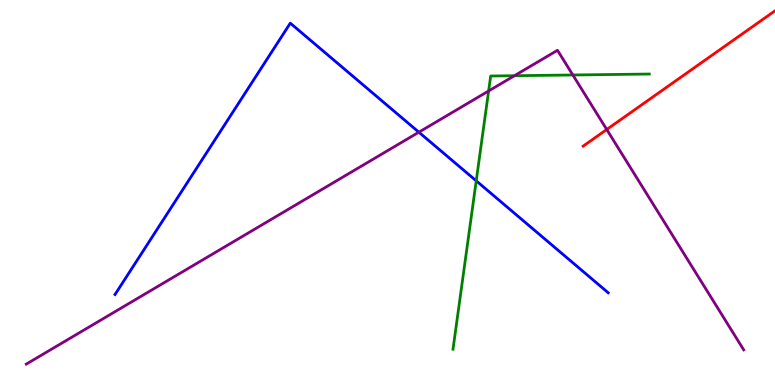[{'lines': ['blue', 'red'], 'intersections': []}, {'lines': ['green', 'red'], 'intersections': []}, {'lines': ['purple', 'red'], 'intersections': [{'x': 7.83, 'y': 6.64}]}, {'lines': ['blue', 'green'], 'intersections': [{'x': 6.14, 'y': 5.3}]}, {'lines': ['blue', 'purple'], 'intersections': [{'x': 5.4, 'y': 6.57}]}, {'lines': ['green', 'purple'], 'intersections': [{'x': 6.3, 'y': 7.64}, {'x': 6.64, 'y': 8.03}, {'x': 7.39, 'y': 8.05}]}]